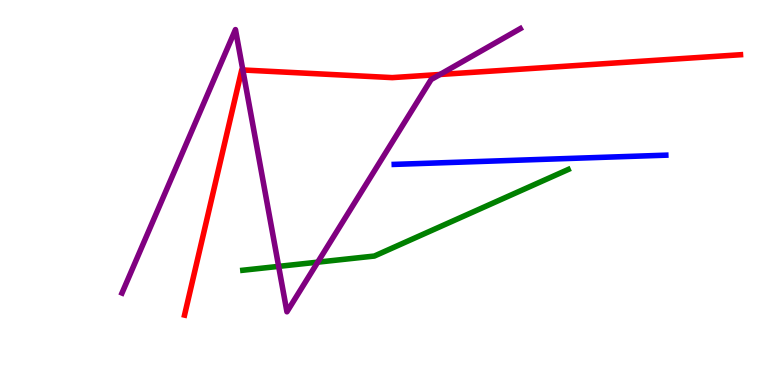[{'lines': ['blue', 'red'], 'intersections': []}, {'lines': ['green', 'red'], 'intersections': []}, {'lines': ['purple', 'red'], 'intersections': [{'x': 3.13, 'y': 8.18}, {'x': 5.68, 'y': 8.07}]}, {'lines': ['blue', 'green'], 'intersections': []}, {'lines': ['blue', 'purple'], 'intersections': []}, {'lines': ['green', 'purple'], 'intersections': [{'x': 3.6, 'y': 3.08}, {'x': 4.1, 'y': 3.19}]}]